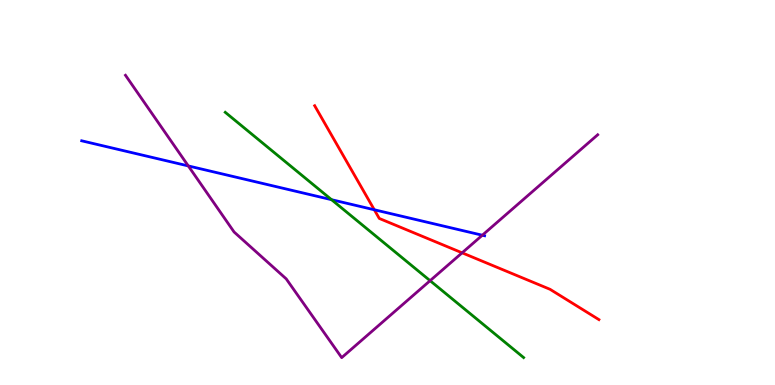[{'lines': ['blue', 'red'], 'intersections': [{'x': 4.83, 'y': 4.55}]}, {'lines': ['green', 'red'], 'intersections': []}, {'lines': ['purple', 'red'], 'intersections': [{'x': 5.96, 'y': 3.43}]}, {'lines': ['blue', 'green'], 'intersections': [{'x': 4.28, 'y': 4.81}]}, {'lines': ['blue', 'purple'], 'intersections': [{'x': 2.43, 'y': 5.69}, {'x': 6.22, 'y': 3.89}]}, {'lines': ['green', 'purple'], 'intersections': [{'x': 5.55, 'y': 2.71}]}]